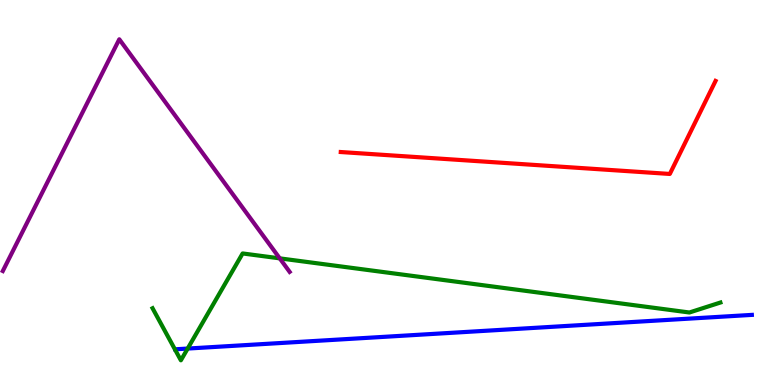[{'lines': ['blue', 'red'], 'intersections': []}, {'lines': ['green', 'red'], 'intersections': []}, {'lines': ['purple', 'red'], 'intersections': []}, {'lines': ['blue', 'green'], 'intersections': [{'x': 2.42, 'y': 0.946}]}, {'lines': ['blue', 'purple'], 'intersections': []}, {'lines': ['green', 'purple'], 'intersections': [{'x': 3.61, 'y': 3.29}]}]